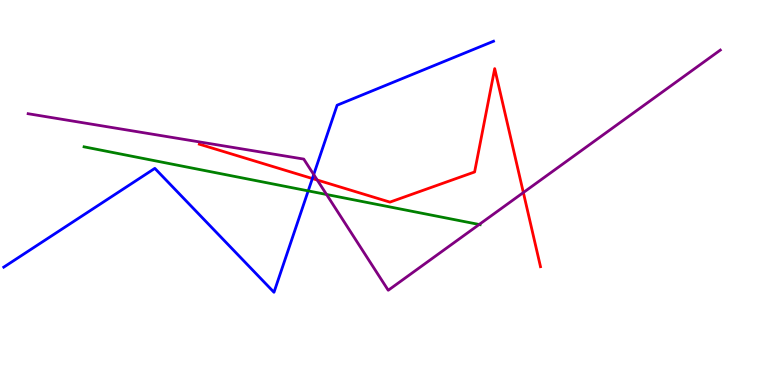[{'lines': ['blue', 'red'], 'intersections': [{'x': 4.03, 'y': 5.36}]}, {'lines': ['green', 'red'], 'intersections': []}, {'lines': ['purple', 'red'], 'intersections': [{'x': 4.09, 'y': 5.32}, {'x': 6.75, 'y': 5.0}]}, {'lines': ['blue', 'green'], 'intersections': [{'x': 3.98, 'y': 5.04}]}, {'lines': ['blue', 'purple'], 'intersections': [{'x': 4.05, 'y': 5.47}]}, {'lines': ['green', 'purple'], 'intersections': [{'x': 4.21, 'y': 4.95}, {'x': 6.18, 'y': 4.17}]}]